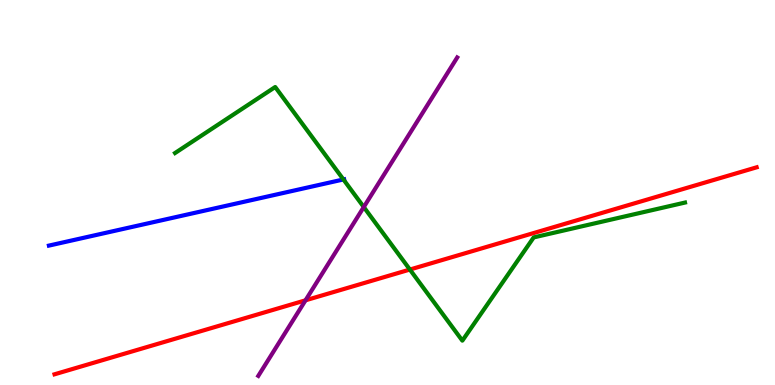[{'lines': ['blue', 'red'], 'intersections': []}, {'lines': ['green', 'red'], 'intersections': [{'x': 5.29, 'y': 3.0}]}, {'lines': ['purple', 'red'], 'intersections': [{'x': 3.94, 'y': 2.2}]}, {'lines': ['blue', 'green'], 'intersections': [{'x': 4.43, 'y': 5.34}]}, {'lines': ['blue', 'purple'], 'intersections': []}, {'lines': ['green', 'purple'], 'intersections': [{'x': 4.69, 'y': 4.62}]}]